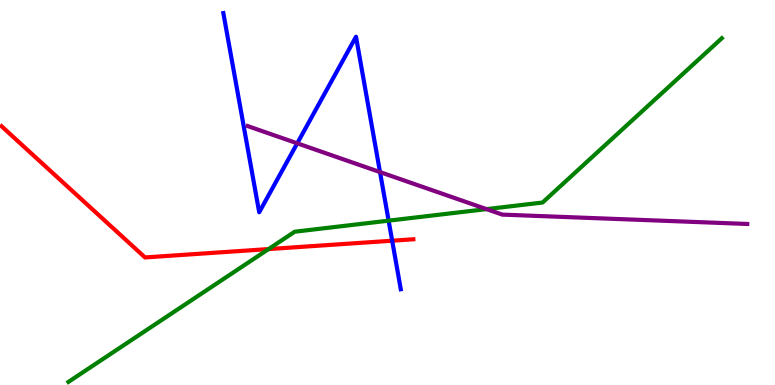[{'lines': ['blue', 'red'], 'intersections': [{'x': 5.06, 'y': 3.75}]}, {'lines': ['green', 'red'], 'intersections': [{'x': 3.47, 'y': 3.53}]}, {'lines': ['purple', 'red'], 'intersections': []}, {'lines': ['blue', 'green'], 'intersections': [{'x': 5.01, 'y': 4.27}]}, {'lines': ['blue', 'purple'], 'intersections': [{'x': 3.84, 'y': 6.28}, {'x': 4.9, 'y': 5.53}]}, {'lines': ['green', 'purple'], 'intersections': [{'x': 6.28, 'y': 4.57}]}]